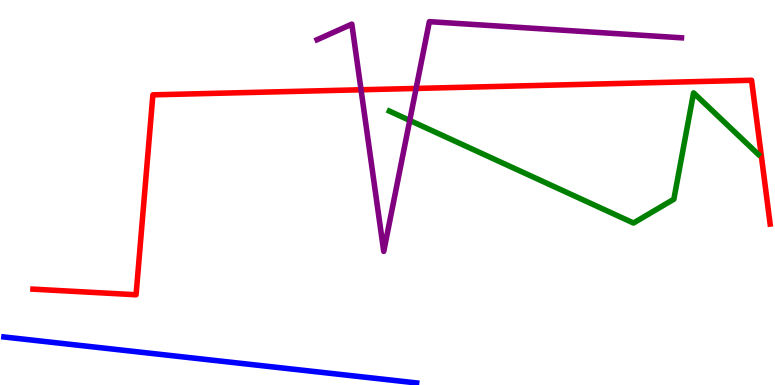[{'lines': ['blue', 'red'], 'intersections': []}, {'lines': ['green', 'red'], 'intersections': []}, {'lines': ['purple', 'red'], 'intersections': [{'x': 4.66, 'y': 7.67}, {'x': 5.37, 'y': 7.7}]}, {'lines': ['blue', 'green'], 'intersections': []}, {'lines': ['blue', 'purple'], 'intersections': []}, {'lines': ['green', 'purple'], 'intersections': [{'x': 5.29, 'y': 6.87}]}]